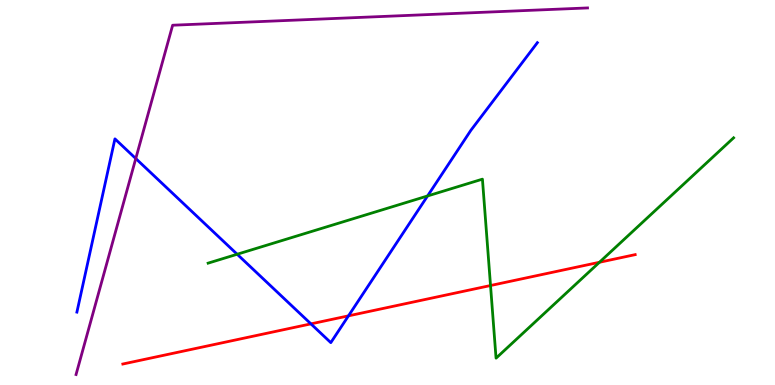[{'lines': ['blue', 'red'], 'intersections': [{'x': 4.01, 'y': 1.59}, {'x': 4.5, 'y': 1.8}]}, {'lines': ['green', 'red'], 'intersections': [{'x': 6.33, 'y': 2.58}, {'x': 7.73, 'y': 3.19}]}, {'lines': ['purple', 'red'], 'intersections': []}, {'lines': ['blue', 'green'], 'intersections': [{'x': 3.06, 'y': 3.4}, {'x': 5.52, 'y': 4.91}]}, {'lines': ['blue', 'purple'], 'intersections': [{'x': 1.75, 'y': 5.88}]}, {'lines': ['green', 'purple'], 'intersections': []}]